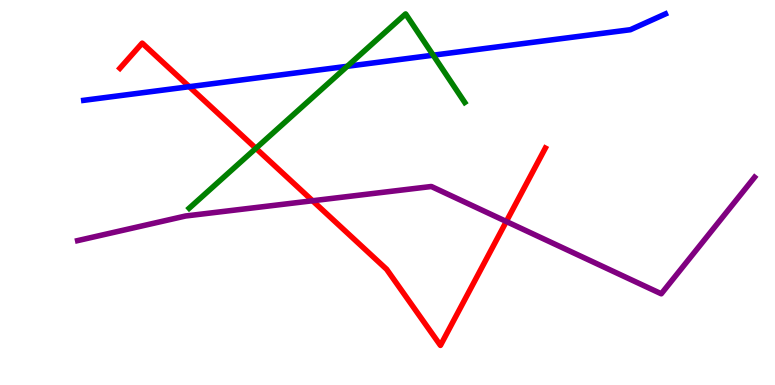[{'lines': ['blue', 'red'], 'intersections': [{'x': 2.44, 'y': 7.75}]}, {'lines': ['green', 'red'], 'intersections': [{'x': 3.3, 'y': 6.15}]}, {'lines': ['purple', 'red'], 'intersections': [{'x': 4.03, 'y': 4.79}, {'x': 6.53, 'y': 4.25}]}, {'lines': ['blue', 'green'], 'intersections': [{'x': 4.48, 'y': 8.28}, {'x': 5.59, 'y': 8.57}]}, {'lines': ['blue', 'purple'], 'intersections': []}, {'lines': ['green', 'purple'], 'intersections': []}]